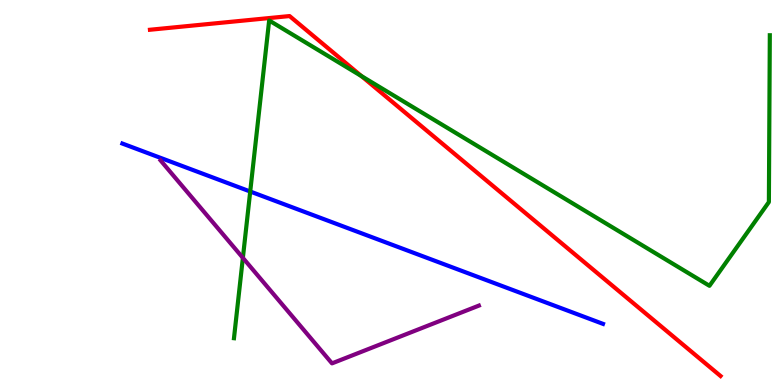[{'lines': ['blue', 'red'], 'intersections': []}, {'lines': ['green', 'red'], 'intersections': [{'x': 4.66, 'y': 8.02}]}, {'lines': ['purple', 'red'], 'intersections': []}, {'lines': ['blue', 'green'], 'intersections': [{'x': 3.23, 'y': 5.03}]}, {'lines': ['blue', 'purple'], 'intersections': []}, {'lines': ['green', 'purple'], 'intersections': [{'x': 3.13, 'y': 3.3}]}]